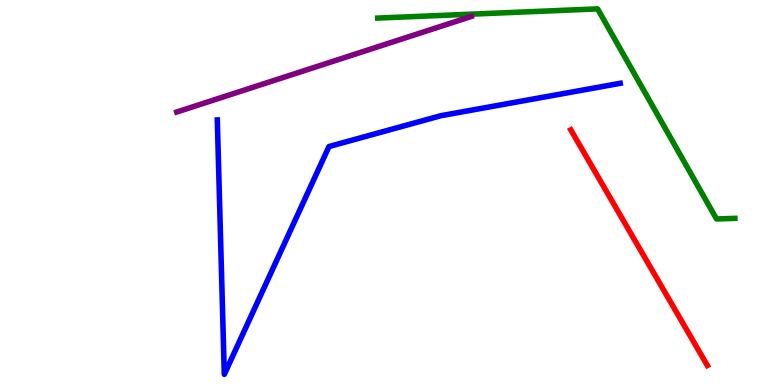[{'lines': ['blue', 'red'], 'intersections': []}, {'lines': ['green', 'red'], 'intersections': []}, {'lines': ['purple', 'red'], 'intersections': []}, {'lines': ['blue', 'green'], 'intersections': []}, {'lines': ['blue', 'purple'], 'intersections': []}, {'lines': ['green', 'purple'], 'intersections': []}]